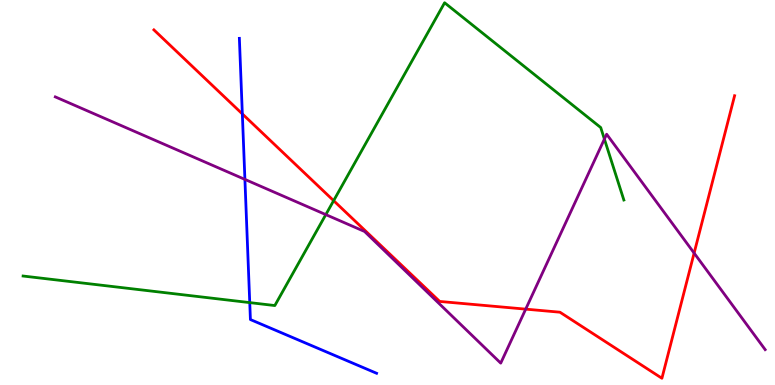[{'lines': ['blue', 'red'], 'intersections': [{'x': 3.13, 'y': 7.04}]}, {'lines': ['green', 'red'], 'intersections': [{'x': 4.3, 'y': 4.79}]}, {'lines': ['purple', 'red'], 'intersections': [{'x': 6.78, 'y': 1.97}, {'x': 8.96, 'y': 3.43}]}, {'lines': ['blue', 'green'], 'intersections': [{'x': 3.22, 'y': 2.14}]}, {'lines': ['blue', 'purple'], 'intersections': [{'x': 3.16, 'y': 5.34}]}, {'lines': ['green', 'purple'], 'intersections': [{'x': 4.2, 'y': 4.43}, {'x': 7.8, 'y': 6.39}]}]